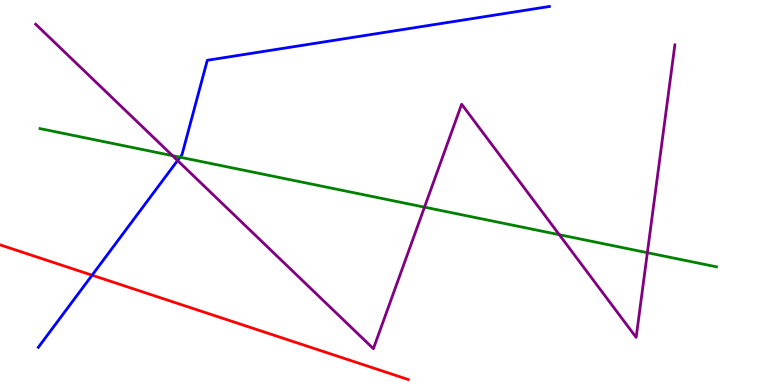[{'lines': ['blue', 'red'], 'intersections': [{'x': 1.19, 'y': 2.85}]}, {'lines': ['green', 'red'], 'intersections': []}, {'lines': ['purple', 'red'], 'intersections': []}, {'lines': ['blue', 'green'], 'intersections': [{'x': 2.32, 'y': 5.92}]}, {'lines': ['blue', 'purple'], 'intersections': [{'x': 2.29, 'y': 5.83}]}, {'lines': ['green', 'purple'], 'intersections': [{'x': 2.23, 'y': 5.96}, {'x': 5.48, 'y': 4.62}, {'x': 7.22, 'y': 3.9}, {'x': 8.35, 'y': 3.44}]}]